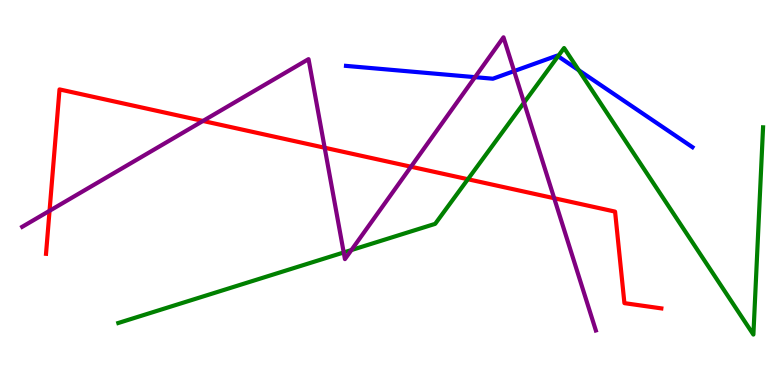[{'lines': ['blue', 'red'], 'intersections': []}, {'lines': ['green', 'red'], 'intersections': [{'x': 6.04, 'y': 5.34}]}, {'lines': ['purple', 'red'], 'intersections': [{'x': 0.639, 'y': 4.52}, {'x': 2.62, 'y': 6.86}, {'x': 4.19, 'y': 6.16}, {'x': 5.3, 'y': 5.67}, {'x': 7.15, 'y': 4.85}]}, {'lines': ['blue', 'green'], 'intersections': [{'x': 7.2, 'y': 8.54}, {'x': 7.47, 'y': 8.18}]}, {'lines': ['blue', 'purple'], 'intersections': [{'x': 6.13, 'y': 8.0}, {'x': 6.63, 'y': 8.15}]}, {'lines': ['green', 'purple'], 'intersections': [{'x': 4.44, 'y': 3.44}, {'x': 4.53, 'y': 3.51}, {'x': 6.76, 'y': 7.34}]}]